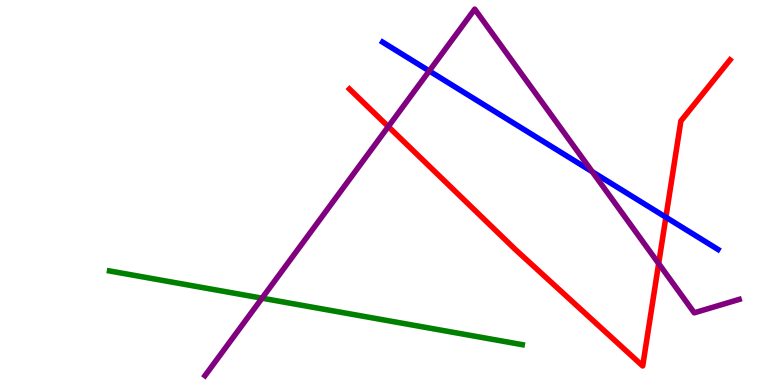[{'lines': ['blue', 'red'], 'intersections': [{'x': 8.59, 'y': 4.36}]}, {'lines': ['green', 'red'], 'intersections': []}, {'lines': ['purple', 'red'], 'intersections': [{'x': 5.01, 'y': 6.71}, {'x': 8.5, 'y': 3.15}]}, {'lines': ['blue', 'green'], 'intersections': []}, {'lines': ['blue', 'purple'], 'intersections': [{'x': 5.54, 'y': 8.16}, {'x': 7.64, 'y': 5.54}]}, {'lines': ['green', 'purple'], 'intersections': [{'x': 3.38, 'y': 2.25}]}]